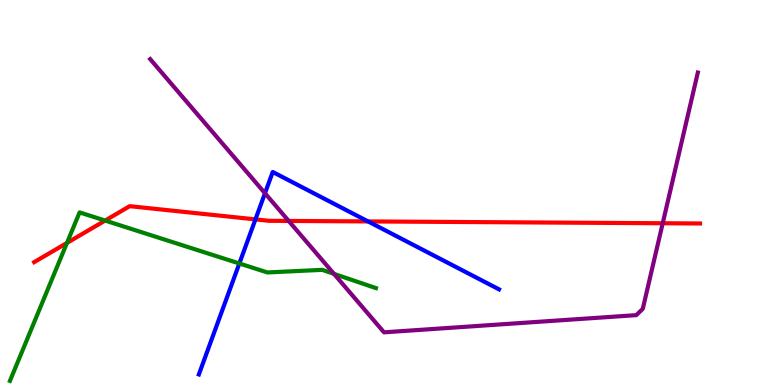[{'lines': ['blue', 'red'], 'intersections': [{'x': 3.3, 'y': 4.3}, {'x': 4.75, 'y': 4.25}]}, {'lines': ['green', 'red'], 'intersections': [{'x': 0.864, 'y': 3.69}, {'x': 1.36, 'y': 4.27}]}, {'lines': ['purple', 'red'], 'intersections': [{'x': 3.72, 'y': 4.26}, {'x': 8.55, 'y': 4.2}]}, {'lines': ['blue', 'green'], 'intersections': [{'x': 3.09, 'y': 3.16}]}, {'lines': ['blue', 'purple'], 'intersections': [{'x': 3.42, 'y': 4.98}]}, {'lines': ['green', 'purple'], 'intersections': [{'x': 4.31, 'y': 2.89}]}]